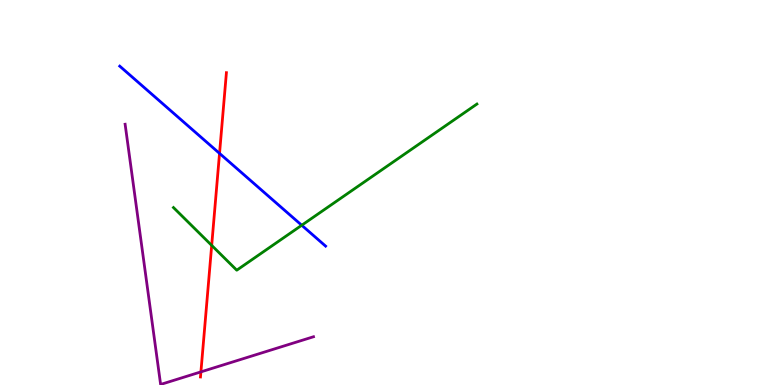[{'lines': ['blue', 'red'], 'intersections': [{'x': 2.83, 'y': 6.02}]}, {'lines': ['green', 'red'], 'intersections': [{'x': 2.73, 'y': 3.63}]}, {'lines': ['purple', 'red'], 'intersections': [{'x': 2.59, 'y': 0.341}]}, {'lines': ['blue', 'green'], 'intersections': [{'x': 3.89, 'y': 4.15}]}, {'lines': ['blue', 'purple'], 'intersections': []}, {'lines': ['green', 'purple'], 'intersections': []}]